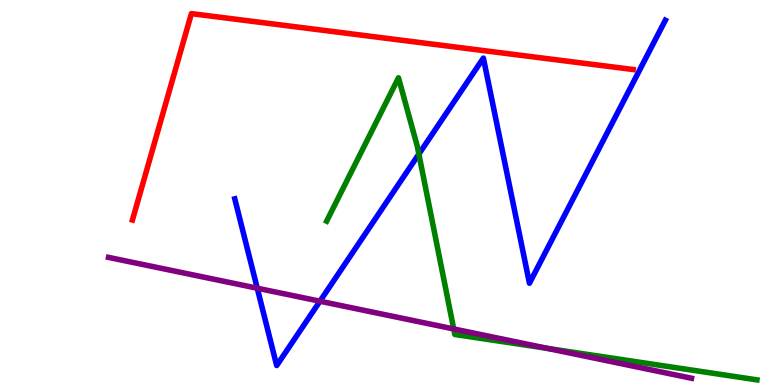[{'lines': ['blue', 'red'], 'intersections': []}, {'lines': ['green', 'red'], 'intersections': []}, {'lines': ['purple', 'red'], 'intersections': []}, {'lines': ['blue', 'green'], 'intersections': [{'x': 5.4, 'y': 6.0}]}, {'lines': ['blue', 'purple'], 'intersections': [{'x': 3.32, 'y': 2.51}, {'x': 4.13, 'y': 2.18}]}, {'lines': ['green', 'purple'], 'intersections': [{'x': 5.85, 'y': 1.46}, {'x': 7.07, 'y': 0.95}]}]